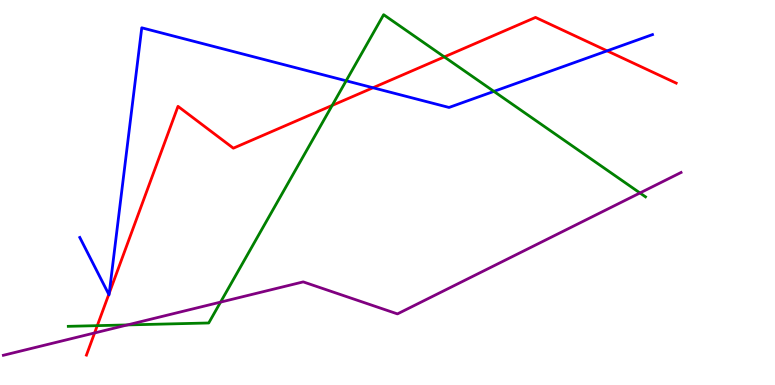[{'lines': ['blue', 'red'], 'intersections': [{'x': 1.4, 'y': 2.35}, {'x': 1.41, 'y': 2.39}, {'x': 4.81, 'y': 7.72}, {'x': 7.83, 'y': 8.68}]}, {'lines': ['green', 'red'], 'intersections': [{'x': 1.26, 'y': 1.54}, {'x': 4.29, 'y': 7.26}, {'x': 5.73, 'y': 8.52}]}, {'lines': ['purple', 'red'], 'intersections': [{'x': 1.22, 'y': 1.35}]}, {'lines': ['blue', 'green'], 'intersections': [{'x': 4.47, 'y': 7.9}, {'x': 6.37, 'y': 7.63}]}, {'lines': ['blue', 'purple'], 'intersections': []}, {'lines': ['green', 'purple'], 'intersections': [{'x': 1.64, 'y': 1.56}, {'x': 2.85, 'y': 2.15}, {'x': 8.26, 'y': 4.99}]}]